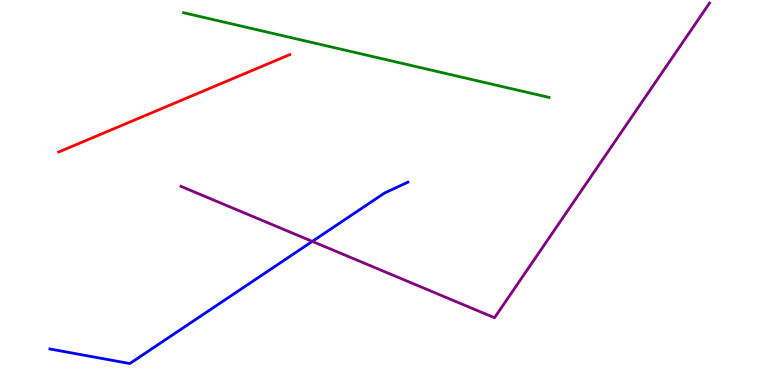[{'lines': ['blue', 'red'], 'intersections': []}, {'lines': ['green', 'red'], 'intersections': []}, {'lines': ['purple', 'red'], 'intersections': []}, {'lines': ['blue', 'green'], 'intersections': []}, {'lines': ['blue', 'purple'], 'intersections': [{'x': 4.03, 'y': 3.73}]}, {'lines': ['green', 'purple'], 'intersections': []}]